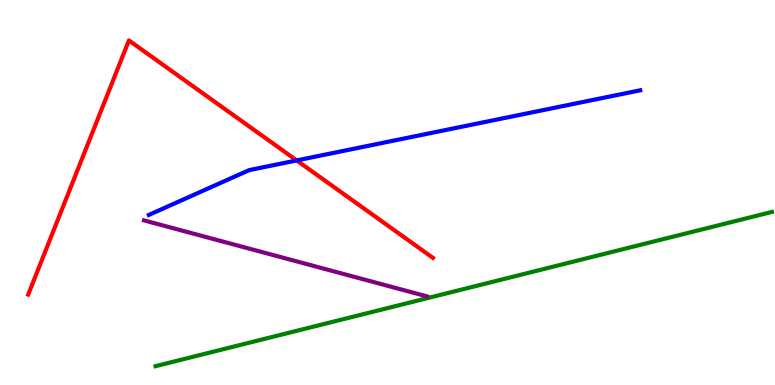[{'lines': ['blue', 'red'], 'intersections': [{'x': 3.83, 'y': 5.83}]}, {'lines': ['green', 'red'], 'intersections': []}, {'lines': ['purple', 'red'], 'intersections': []}, {'lines': ['blue', 'green'], 'intersections': []}, {'lines': ['blue', 'purple'], 'intersections': []}, {'lines': ['green', 'purple'], 'intersections': []}]